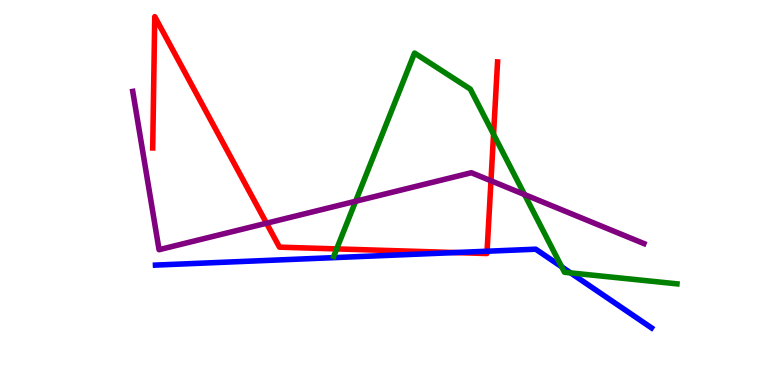[{'lines': ['blue', 'red'], 'intersections': [{'x': 5.87, 'y': 3.44}, {'x': 6.28, 'y': 3.47}]}, {'lines': ['green', 'red'], 'intersections': [{'x': 4.34, 'y': 3.53}, {'x': 6.37, 'y': 6.51}]}, {'lines': ['purple', 'red'], 'intersections': [{'x': 3.44, 'y': 4.2}, {'x': 6.34, 'y': 5.3}]}, {'lines': ['blue', 'green'], 'intersections': [{'x': 7.25, 'y': 3.07}, {'x': 7.36, 'y': 2.91}]}, {'lines': ['blue', 'purple'], 'intersections': []}, {'lines': ['green', 'purple'], 'intersections': [{'x': 4.59, 'y': 4.77}, {'x': 6.77, 'y': 4.95}]}]